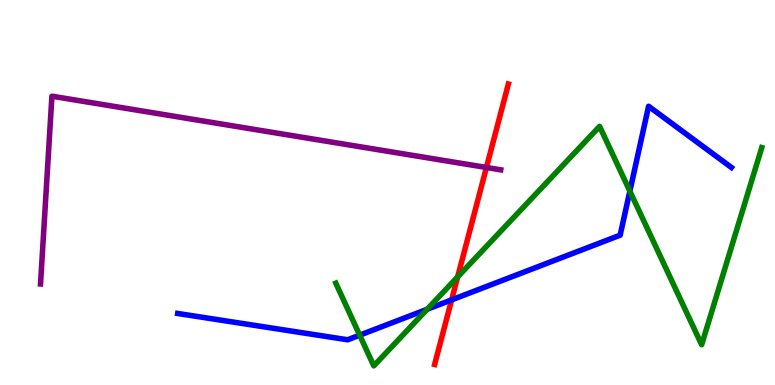[{'lines': ['blue', 'red'], 'intersections': [{'x': 5.83, 'y': 2.21}]}, {'lines': ['green', 'red'], 'intersections': [{'x': 5.91, 'y': 2.81}]}, {'lines': ['purple', 'red'], 'intersections': [{'x': 6.28, 'y': 5.65}]}, {'lines': ['blue', 'green'], 'intersections': [{'x': 4.64, 'y': 1.29}, {'x': 5.51, 'y': 1.97}, {'x': 8.13, 'y': 5.04}]}, {'lines': ['blue', 'purple'], 'intersections': []}, {'lines': ['green', 'purple'], 'intersections': []}]